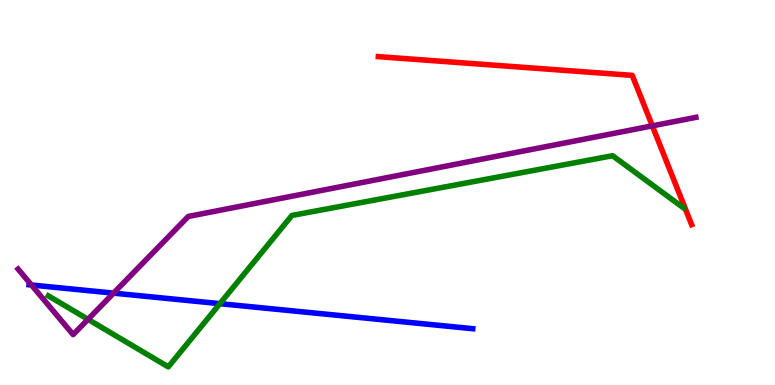[{'lines': ['blue', 'red'], 'intersections': []}, {'lines': ['green', 'red'], 'intersections': []}, {'lines': ['purple', 'red'], 'intersections': [{'x': 8.42, 'y': 6.73}]}, {'lines': ['blue', 'green'], 'intersections': [{'x': 2.84, 'y': 2.11}]}, {'lines': ['blue', 'purple'], 'intersections': [{'x': 0.406, 'y': 2.6}, {'x': 1.47, 'y': 2.39}]}, {'lines': ['green', 'purple'], 'intersections': [{'x': 1.14, 'y': 1.71}]}]